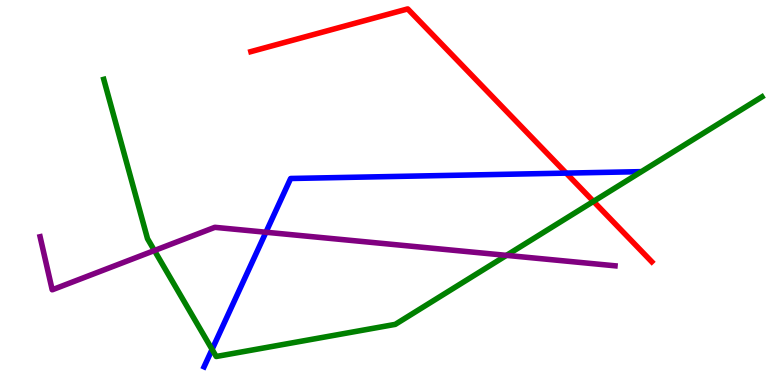[{'lines': ['blue', 'red'], 'intersections': [{'x': 7.31, 'y': 5.5}]}, {'lines': ['green', 'red'], 'intersections': [{'x': 7.66, 'y': 4.77}]}, {'lines': ['purple', 'red'], 'intersections': []}, {'lines': ['blue', 'green'], 'intersections': [{'x': 2.74, 'y': 0.925}]}, {'lines': ['blue', 'purple'], 'intersections': [{'x': 3.43, 'y': 3.97}]}, {'lines': ['green', 'purple'], 'intersections': [{'x': 1.99, 'y': 3.49}, {'x': 6.54, 'y': 3.37}]}]